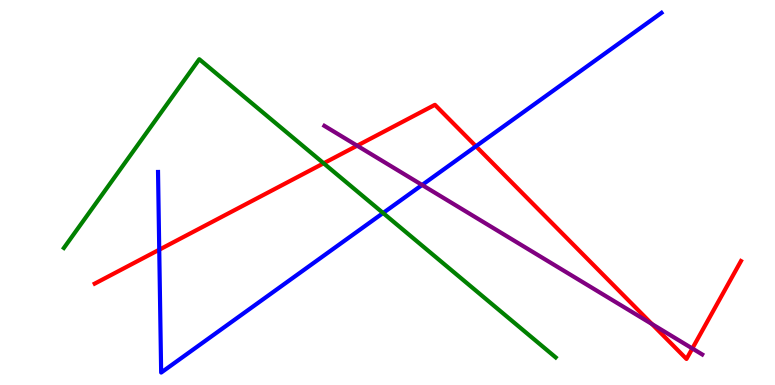[{'lines': ['blue', 'red'], 'intersections': [{'x': 2.05, 'y': 3.51}, {'x': 6.14, 'y': 6.2}]}, {'lines': ['green', 'red'], 'intersections': [{'x': 4.18, 'y': 5.76}]}, {'lines': ['purple', 'red'], 'intersections': [{'x': 4.61, 'y': 6.22}, {'x': 8.41, 'y': 1.58}, {'x': 8.93, 'y': 0.949}]}, {'lines': ['blue', 'green'], 'intersections': [{'x': 4.94, 'y': 4.47}]}, {'lines': ['blue', 'purple'], 'intersections': [{'x': 5.45, 'y': 5.2}]}, {'lines': ['green', 'purple'], 'intersections': []}]